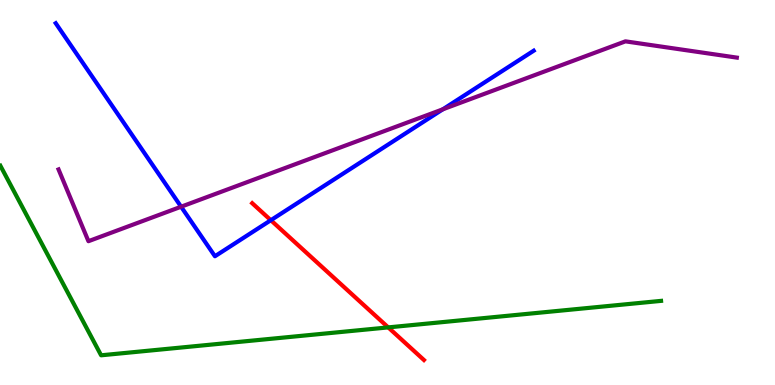[{'lines': ['blue', 'red'], 'intersections': [{'x': 3.49, 'y': 4.28}]}, {'lines': ['green', 'red'], 'intersections': [{'x': 5.01, 'y': 1.5}]}, {'lines': ['purple', 'red'], 'intersections': []}, {'lines': ['blue', 'green'], 'intersections': []}, {'lines': ['blue', 'purple'], 'intersections': [{'x': 2.34, 'y': 4.63}, {'x': 5.71, 'y': 7.16}]}, {'lines': ['green', 'purple'], 'intersections': []}]